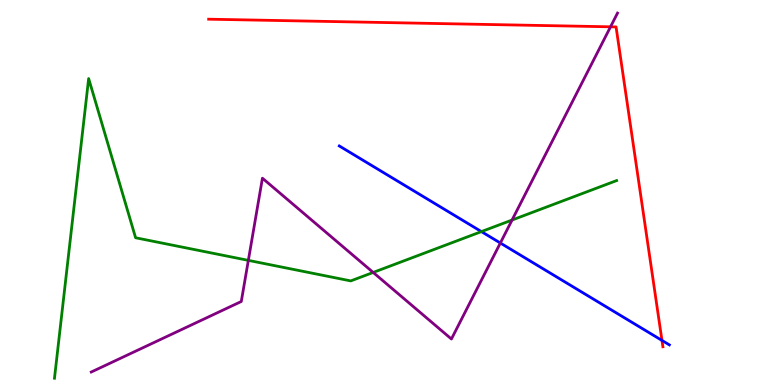[{'lines': ['blue', 'red'], 'intersections': [{'x': 8.54, 'y': 1.16}]}, {'lines': ['green', 'red'], 'intersections': []}, {'lines': ['purple', 'red'], 'intersections': [{'x': 7.88, 'y': 9.3}]}, {'lines': ['blue', 'green'], 'intersections': [{'x': 6.21, 'y': 3.98}]}, {'lines': ['blue', 'purple'], 'intersections': [{'x': 6.46, 'y': 3.69}]}, {'lines': ['green', 'purple'], 'intersections': [{'x': 3.2, 'y': 3.24}, {'x': 4.82, 'y': 2.92}, {'x': 6.61, 'y': 4.28}]}]